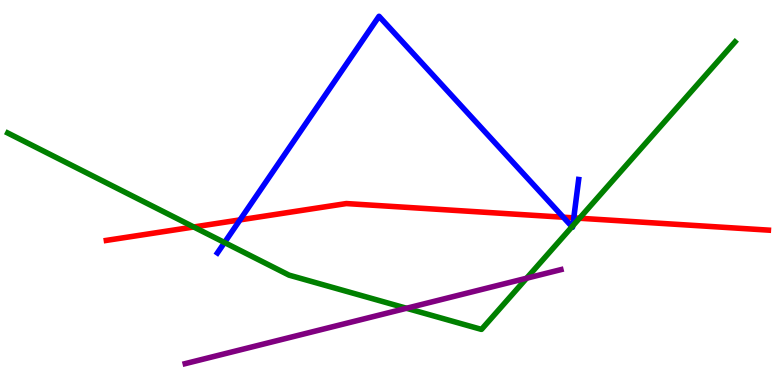[{'lines': ['blue', 'red'], 'intersections': [{'x': 3.1, 'y': 4.29}, {'x': 7.27, 'y': 4.36}, {'x': 7.4, 'y': 4.34}]}, {'lines': ['green', 'red'], 'intersections': [{'x': 2.5, 'y': 4.1}, {'x': 7.48, 'y': 4.33}]}, {'lines': ['purple', 'red'], 'intersections': []}, {'lines': ['blue', 'green'], 'intersections': [{'x': 2.9, 'y': 3.7}, {'x': 7.38, 'y': 4.11}, {'x': 7.39, 'y': 4.13}]}, {'lines': ['blue', 'purple'], 'intersections': []}, {'lines': ['green', 'purple'], 'intersections': [{'x': 5.25, 'y': 1.99}, {'x': 6.79, 'y': 2.77}]}]